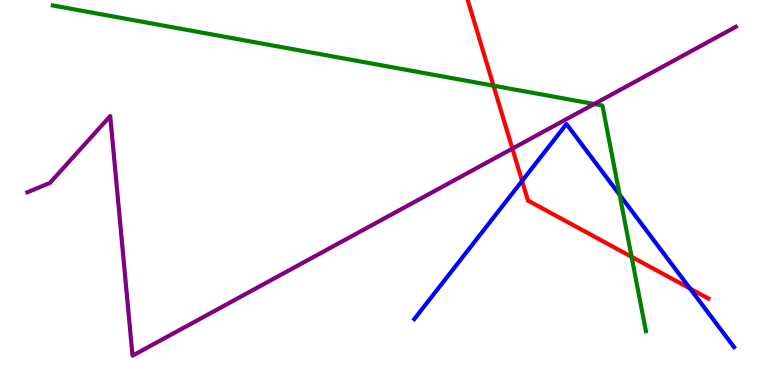[{'lines': ['blue', 'red'], 'intersections': [{'x': 6.74, 'y': 5.3}, {'x': 8.9, 'y': 2.51}]}, {'lines': ['green', 'red'], 'intersections': [{'x': 6.37, 'y': 7.77}, {'x': 8.15, 'y': 3.33}]}, {'lines': ['purple', 'red'], 'intersections': [{'x': 6.61, 'y': 6.14}]}, {'lines': ['blue', 'green'], 'intersections': [{'x': 8.0, 'y': 4.94}]}, {'lines': ['blue', 'purple'], 'intersections': []}, {'lines': ['green', 'purple'], 'intersections': [{'x': 7.67, 'y': 7.3}]}]